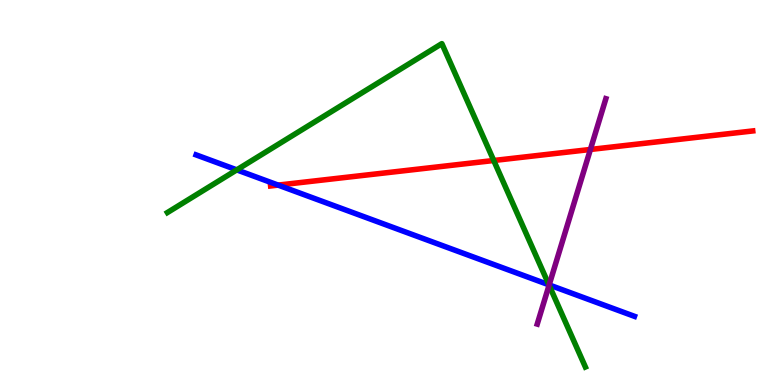[{'lines': ['blue', 'red'], 'intersections': [{'x': 3.59, 'y': 5.19}]}, {'lines': ['green', 'red'], 'intersections': [{'x': 6.37, 'y': 5.83}]}, {'lines': ['purple', 'red'], 'intersections': [{'x': 7.62, 'y': 6.12}]}, {'lines': ['blue', 'green'], 'intersections': [{'x': 3.05, 'y': 5.59}, {'x': 7.08, 'y': 2.6}]}, {'lines': ['blue', 'purple'], 'intersections': [{'x': 7.09, 'y': 2.6}]}, {'lines': ['green', 'purple'], 'intersections': [{'x': 7.08, 'y': 2.59}]}]